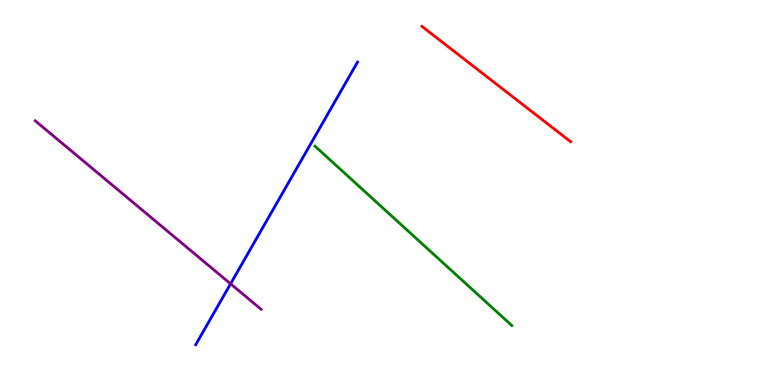[{'lines': ['blue', 'red'], 'intersections': []}, {'lines': ['green', 'red'], 'intersections': []}, {'lines': ['purple', 'red'], 'intersections': []}, {'lines': ['blue', 'green'], 'intersections': []}, {'lines': ['blue', 'purple'], 'intersections': [{'x': 2.98, 'y': 2.63}]}, {'lines': ['green', 'purple'], 'intersections': []}]